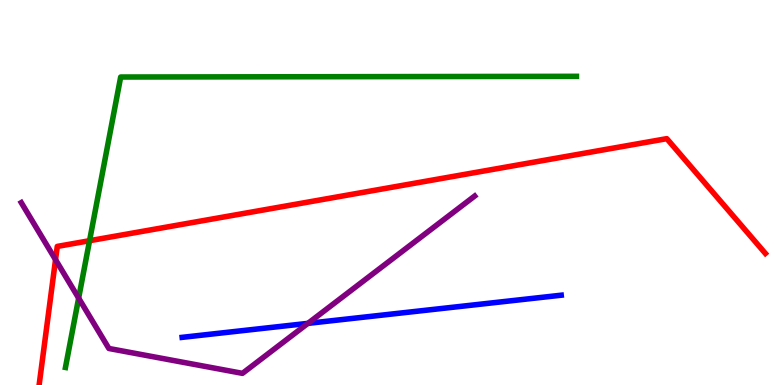[{'lines': ['blue', 'red'], 'intersections': []}, {'lines': ['green', 'red'], 'intersections': [{'x': 1.16, 'y': 3.75}]}, {'lines': ['purple', 'red'], 'intersections': [{'x': 0.717, 'y': 3.26}]}, {'lines': ['blue', 'green'], 'intersections': []}, {'lines': ['blue', 'purple'], 'intersections': [{'x': 3.97, 'y': 1.6}]}, {'lines': ['green', 'purple'], 'intersections': [{'x': 1.01, 'y': 2.26}]}]